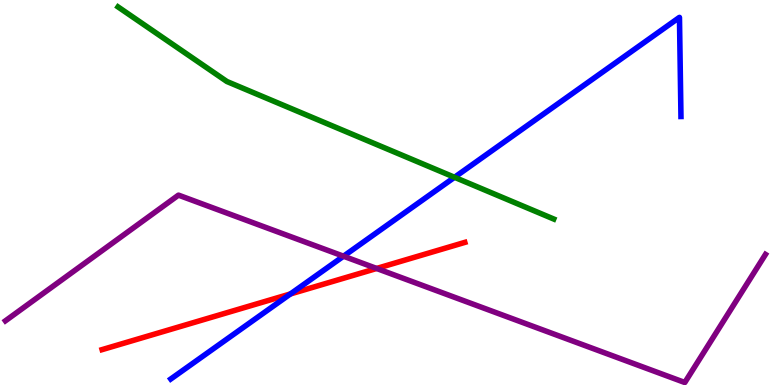[{'lines': ['blue', 'red'], 'intersections': [{'x': 3.75, 'y': 2.36}]}, {'lines': ['green', 'red'], 'intersections': []}, {'lines': ['purple', 'red'], 'intersections': [{'x': 4.86, 'y': 3.03}]}, {'lines': ['blue', 'green'], 'intersections': [{'x': 5.86, 'y': 5.4}]}, {'lines': ['blue', 'purple'], 'intersections': [{'x': 4.43, 'y': 3.35}]}, {'lines': ['green', 'purple'], 'intersections': []}]